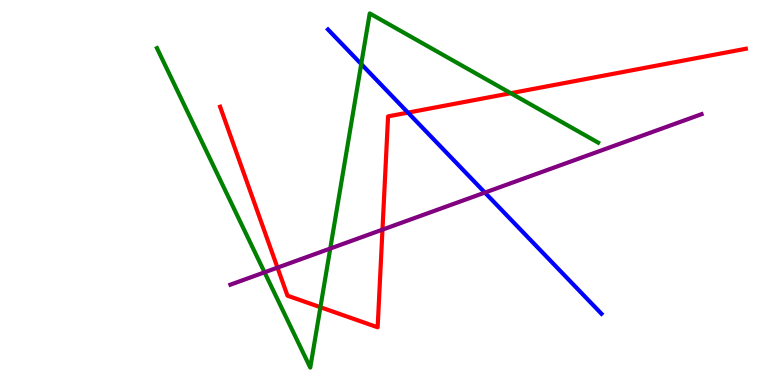[{'lines': ['blue', 'red'], 'intersections': [{'x': 5.26, 'y': 7.07}]}, {'lines': ['green', 'red'], 'intersections': [{'x': 4.13, 'y': 2.02}, {'x': 6.59, 'y': 7.58}]}, {'lines': ['purple', 'red'], 'intersections': [{'x': 3.58, 'y': 3.05}, {'x': 4.94, 'y': 4.04}]}, {'lines': ['blue', 'green'], 'intersections': [{'x': 4.66, 'y': 8.34}]}, {'lines': ['blue', 'purple'], 'intersections': [{'x': 6.26, 'y': 5.0}]}, {'lines': ['green', 'purple'], 'intersections': [{'x': 3.41, 'y': 2.93}, {'x': 4.26, 'y': 3.54}]}]